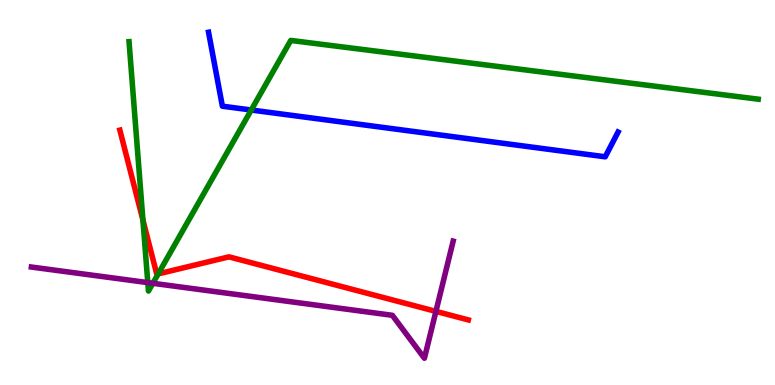[{'lines': ['blue', 'red'], 'intersections': []}, {'lines': ['green', 'red'], 'intersections': [{'x': 1.84, 'y': 4.28}, {'x': 2.04, 'y': 2.89}]}, {'lines': ['purple', 'red'], 'intersections': [{'x': 5.62, 'y': 1.91}]}, {'lines': ['blue', 'green'], 'intersections': [{'x': 3.24, 'y': 7.14}]}, {'lines': ['blue', 'purple'], 'intersections': []}, {'lines': ['green', 'purple'], 'intersections': [{'x': 1.91, 'y': 2.66}, {'x': 1.97, 'y': 2.64}]}]